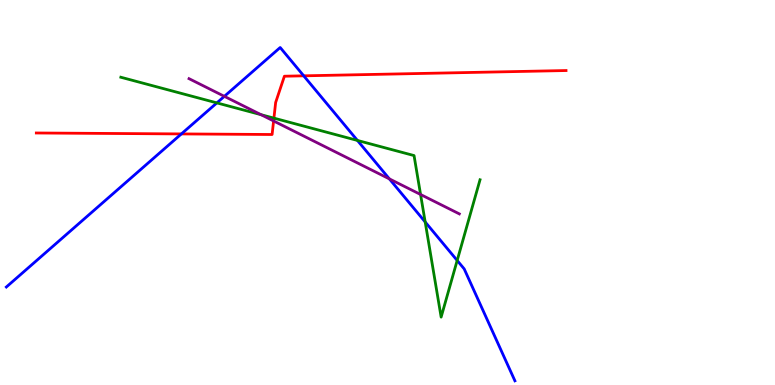[{'lines': ['blue', 'red'], 'intersections': [{'x': 2.34, 'y': 6.52}, {'x': 3.92, 'y': 8.03}]}, {'lines': ['green', 'red'], 'intersections': [{'x': 3.53, 'y': 6.93}]}, {'lines': ['purple', 'red'], 'intersections': [{'x': 3.53, 'y': 6.86}]}, {'lines': ['blue', 'green'], 'intersections': [{'x': 2.8, 'y': 7.33}, {'x': 4.61, 'y': 6.35}, {'x': 5.49, 'y': 4.23}, {'x': 5.9, 'y': 3.23}]}, {'lines': ['blue', 'purple'], 'intersections': [{'x': 2.89, 'y': 7.5}, {'x': 5.02, 'y': 5.35}]}, {'lines': ['green', 'purple'], 'intersections': [{'x': 3.37, 'y': 7.02}, {'x': 5.43, 'y': 4.95}]}]